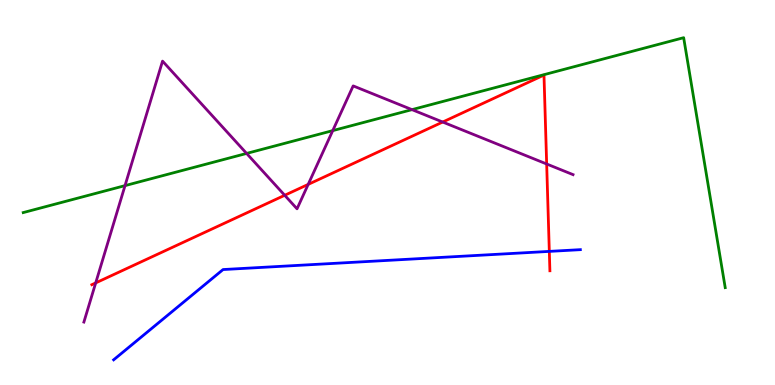[{'lines': ['blue', 'red'], 'intersections': [{'x': 7.09, 'y': 3.47}]}, {'lines': ['green', 'red'], 'intersections': []}, {'lines': ['purple', 'red'], 'intersections': [{'x': 1.23, 'y': 2.65}, {'x': 3.67, 'y': 4.93}, {'x': 3.98, 'y': 5.21}, {'x': 5.71, 'y': 6.83}, {'x': 7.05, 'y': 5.74}]}, {'lines': ['blue', 'green'], 'intersections': []}, {'lines': ['blue', 'purple'], 'intersections': []}, {'lines': ['green', 'purple'], 'intersections': [{'x': 1.61, 'y': 5.18}, {'x': 3.18, 'y': 6.01}, {'x': 4.29, 'y': 6.61}, {'x': 5.32, 'y': 7.15}]}]